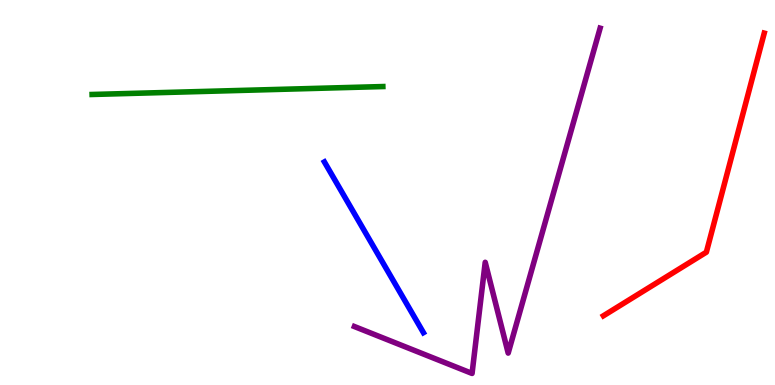[{'lines': ['blue', 'red'], 'intersections': []}, {'lines': ['green', 'red'], 'intersections': []}, {'lines': ['purple', 'red'], 'intersections': []}, {'lines': ['blue', 'green'], 'intersections': []}, {'lines': ['blue', 'purple'], 'intersections': []}, {'lines': ['green', 'purple'], 'intersections': []}]